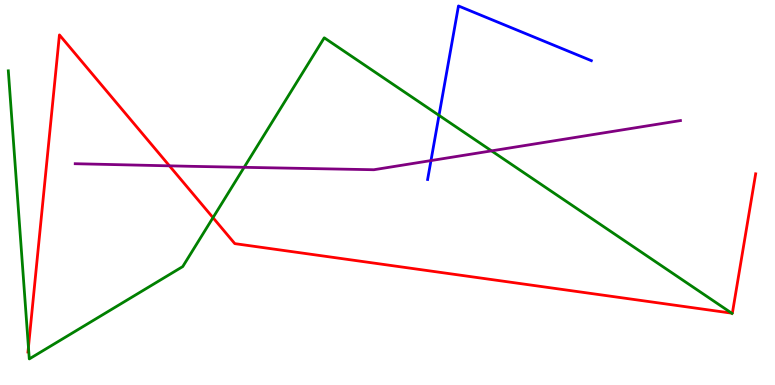[{'lines': ['blue', 'red'], 'intersections': []}, {'lines': ['green', 'red'], 'intersections': [{'x': 0.367, 'y': 0.982}, {'x': 2.75, 'y': 4.35}, {'x': 9.44, 'y': 1.87}]}, {'lines': ['purple', 'red'], 'intersections': [{'x': 2.19, 'y': 5.69}]}, {'lines': ['blue', 'green'], 'intersections': [{'x': 5.66, 'y': 7.0}]}, {'lines': ['blue', 'purple'], 'intersections': [{'x': 5.56, 'y': 5.83}]}, {'lines': ['green', 'purple'], 'intersections': [{'x': 3.15, 'y': 5.65}, {'x': 6.34, 'y': 6.08}]}]